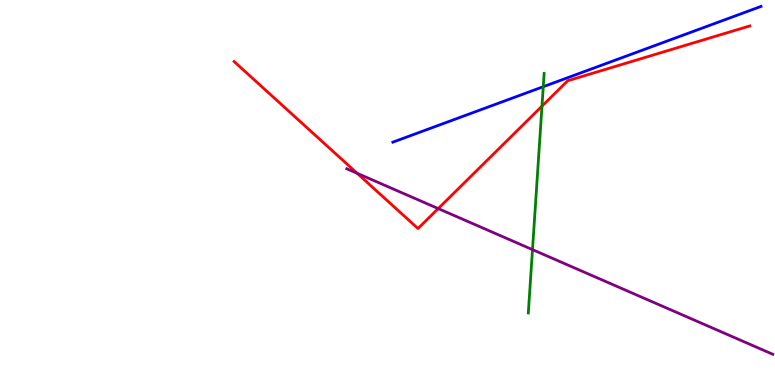[{'lines': ['blue', 'red'], 'intersections': []}, {'lines': ['green', 'red'], 'intersections': [{'x': 6.99, 'y': 7.24}]}, {'lines': ['purple', 'red'], 'intersections': [{'x': 4.61, 'y': 5.5}, {'x': 5.65, 'y': 4.58}]}, {'lines': ['blue', 'green'], 'intersections': [{'x': 7.01, 'y': 7.75}]}, {'lines': ['blue', 'purple'], 'intersections': []}, {'lines': ['green', 'purple'], 'intersections': [{'x': 6.87, 'y': 3.52}]}]